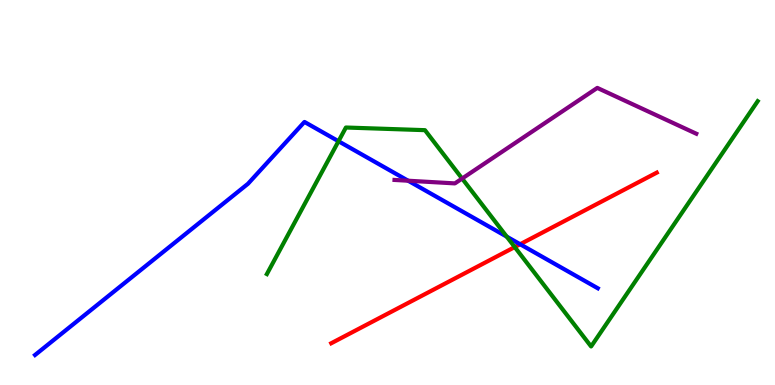[{'lines': ['blue', 'red'], 'intersections': [{'x': 6.71, 'y': 3.66}]}, {'lines': ['green', 'red'], 'intersections': [{'x': 6.64, 'y': 3.58}]}, {'lines': ['purple', 'red'], 'intersections': []}, {'lines': ['blue', 'green'], 'intersections': [{'x': 4.37, 'y': 6.33}, {'x': 6.54, 'y': 3.85}]}, {'lines': ['blue', 'purple'], 'intersections': [{'x': 5.27, 'y': 5.31}]}, {'lines': ['green', 'purple'], 'intersections': [{'x': 5.96, 'y': 5.36}]}]